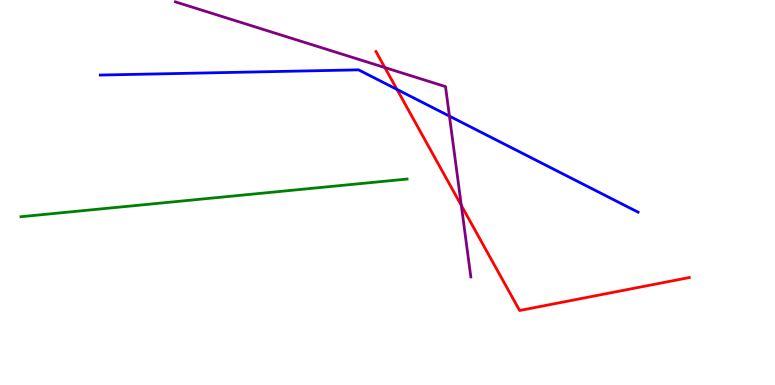[{'lines': ['blue', 'red'], 'intersections': [{'x': 5.12, 'y': 7.68}]}, {'lines': ['green', 'red'], 'intersections': []}, {'lines': ['purple', 'red'], 'intersections': [{'x': 4.97, 'y': 8.24}, {'x': 5.95, 'y': 4.66}]}, {'lines': ['blue', 'green'], 'intersections': []}, {'lines': ['blue', 'purple'], 'intersections': [{'x': 5.8, 'y': 6.98}]}, {'lines': ['green', 'purple'], 'intersections': []}]